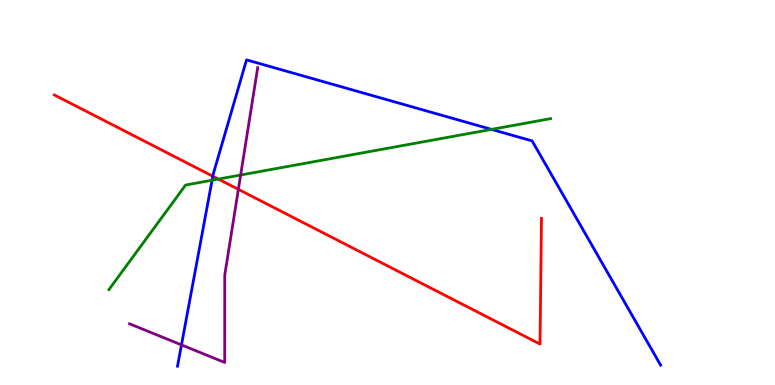[{'lines': ['blue', 'red'], 'intersections': [{'x': 2.75, 'y': 5.42}]}, {'lines': ['green', 'red'], 'intersections': [{'x': 2.82, 'y': 5.35}]}, {'lines': ['purple', 'red'], 'intersections': [{'x': 3.08, 'y': 5.08}]}, {'lines': ['blue', 'green'], 'intersections': [{'x': 2.74, 'y': 5.32}, {'x': 6.34, 'y': 6.64}]}, {'lines': ['blue', 'purple'], 'intersections': [{'x': 2.34, 'y': 1.04}]}, {'lines': ['green', 'purple'], 'intersections': [{'x': 3.11, 'y': 5.45}]}]